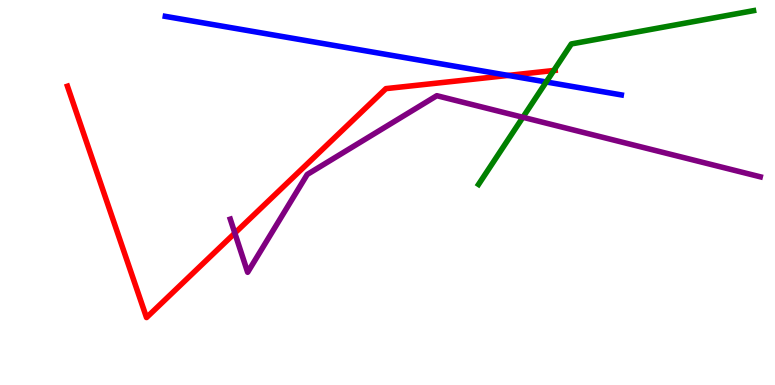[{'lines': ['blue', 'red'], 'intersections': [{'x': 6.56, 'y': 8.04}]}, {'lines': ['green', 'red'], 'intersections': [{'x': 7.15, 'y': 8.17}]}, {'lines': ['purple', 'red'], 'intersections': [{'x': 3.03, 'y': 3.95}]}, {'lines': ['blue', 'green'], 'intersections': [{'x': 7.05, 'y': 7.87}]}, {'lines': ['blue', 'purple'], 'intersections': []}, {'lines': ['green', 'purple'], 'intersections': [{'x': 6.75, 'y': 6.95}]}]